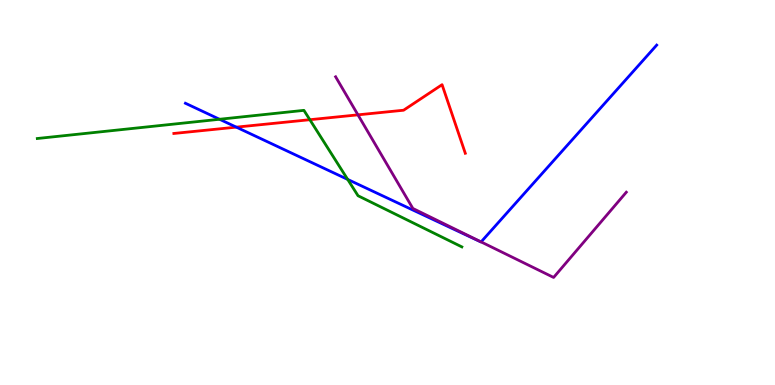[{'lines': ['blue', 'red'], 'intersections': [{'x': 3.05, 'y': 6.7}]}, {'lines': ['green', 'red'], 'intersections': [{'x': 4.0, 'y': 6.89}]}, {'lines': ['purple', 'red'], 'intersections': [{'x': 4.62, 'y': 7.02}]}, {'lines': ['blue', 'green'], 'intersections': [{'x': 2.83, 'y': 6.9}, {'x': 4.49, 'y': 5.34}]}, {'lines': ['blue', 'purple'], 'intersections': [{'x': 6.21, 'y': 3.72}]}, {'lines': ['green', 'purple'], 'intersections': []}]